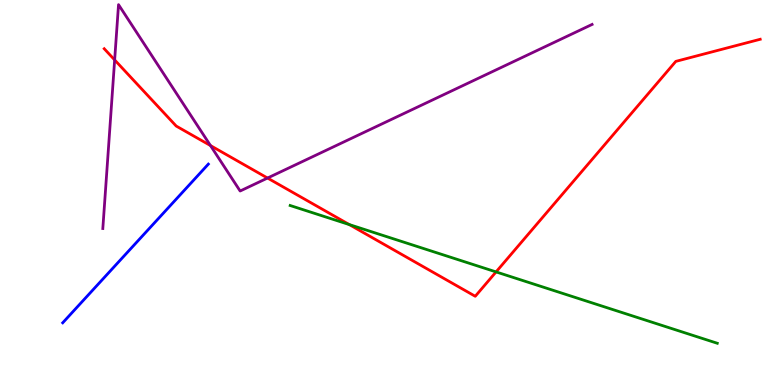[{'lines': ['blue', 'red'], 'intersections': []}, {'lines': ['green', 'red'], 'intersections': [{'x': 4.51, 'y': 4.17}, {'x': 6.4, 'y': 2.94}]}, {'lines': ['purple', 'red'], 'intersections': [{'x': 1.48, 'y': 8.44}, {'x': 2.72, 'y': 6.22}, {'x': 3.45, 'y': 5.38}]}, {'lines': ['blue', 'green'], 'intersections': []}, {'lines': ['blue', 'purple'], 'intersections': []}, {'lines': ['green', 'purple'], 'intersections': []}]